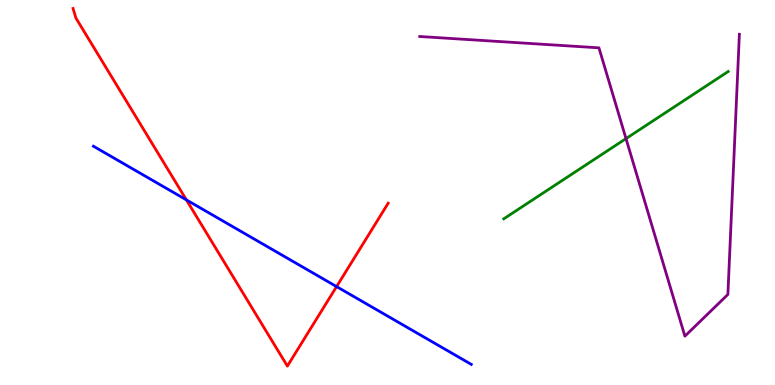[{'lines': ['blue', 'red'], 'intersections': [{'x': 2.41, 'y': 4.81}, {'x': 4.34, 'y': 2.56}]}, {'lines': ['green', 'red'], 'intersections': []}, {'lines': ['purple', 'red'], 'intersections': []}, {'lines': ['blue', 'green'], 'intersections': []}, {'lines': ['blue', 'purple'], 'intersections': []}, {'lines': ['green', 'purple'], 'intersections': [{'x': 8.08, 'y': 6.4}]}]